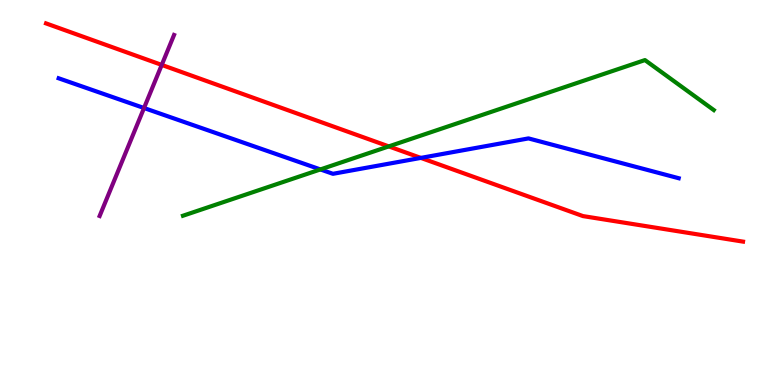[{'lines': ['blue', 'red'], 'intersections': [{'x': 5.43, 'y': 5.9}]}, {'lines': ['green', 'red'], 'intersections': [{'x': 5.02, 'y': 6.2}]}, {'lines': ['purple', 'red'], 'intersections': [{'x': 2.09, 'y': 8.31}]}, {'lines': ['blue', 'green'], 'intersections': [{'x': 4.13, 'y': 5.6}]}, {'lines': ['blue', 'purple'], 'intersections': [{'x': 1.86, 'y': 7.19}]}, {'lines': ['green', 'purple'], 'intersections': []}]